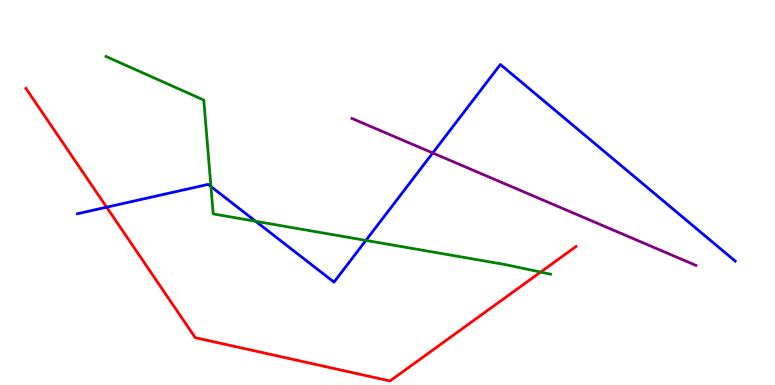[{'lines': ['blue', 'red'], 'intersections': [{'x': 1.38, 'y': 4.62}]}, {'lines': ['green', 'red'], 'intersections': [{'x': 6.98, 'y': 2.93}]}, {'lines': ['purple', 'red'], 'intersections': []}, {'lines': ['blue', 'green'], 'intersections': [{'x': 2.72, 'y': 5.15}, {'x': 3.3, 'y': 4.25}, {'x': 4.72, 'y': 3.76}]}, {'lines': ['blue', 'purple'], 'intersections': [{'x': 5.58, 'y': 6.03}]}, {'lines': ['green', 'purple'], 'intersections': []}]